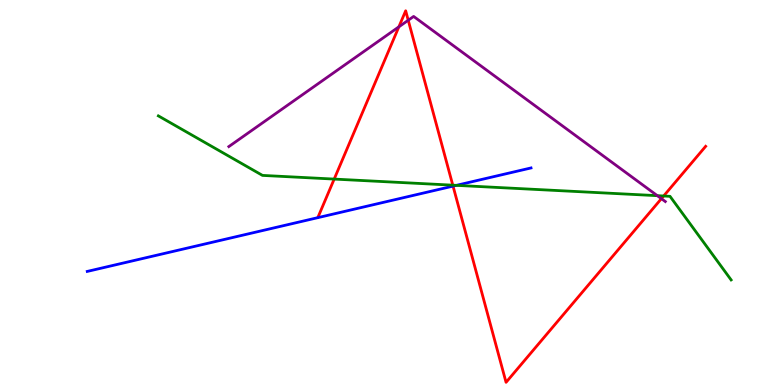[{'lines': ['blue', 'red'], 'intersections': [{'x': 5.85, 'y': 5.17}]}, {'lines': ['green', 'red'], 'intersections': [{'x': 4.31, 'y': 5.35}, {'x': 5.84, 'y': 5.19}, {'x': 8.56, 'y': 4.91}]}, {'lines': ['purple', 'red'], 'intersections': [{'x': 5.15, 'y': 9.3}, {'x': 5.27, 'y': 9.47}, {'x': 8.53, 'y': 4.84}]}, {'lines': ['blue', 'green'], 'intersections': [{'x': 5.89, 'y': 5.19}]}, {'lines': ['blue', 'purple'], 'intersections': []}, {'lines': ['green', 'purple'], 'intersections': [{'x': 8.48, 'y': 4.92}]}]